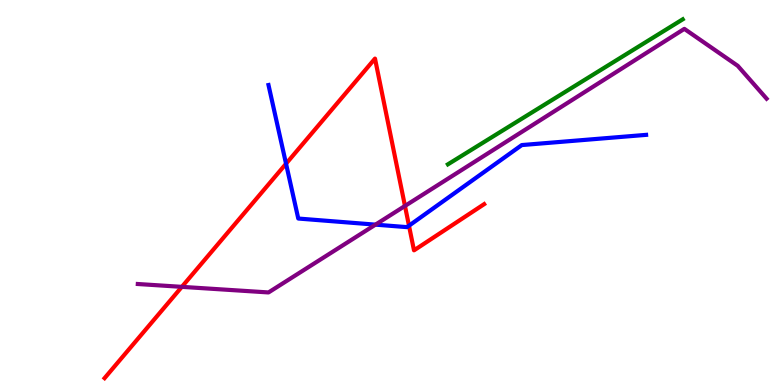[{'lines': ['blue', 'red'], 'intersections': [{'x': 3.69, 'y': 5.75}, {'x': 5.28, 'y': 4.14}]}, {'lines': ['green', 'red'], 'intersections': []}, {'lines': ['purple', 'red'], 'intersections': [{'x': 2.35, 'y': 2.55}, {'x': 5.23, 'y': 4.65}]}, {'lines': ['blue', 'green'], 'intersections': []}, {'lines': ['blue', 'purple'], 'intersections': [{'x': 4.84, 'y': 4.17}]}, {'lines': ['green', 'purple'], 'intersections': []}]